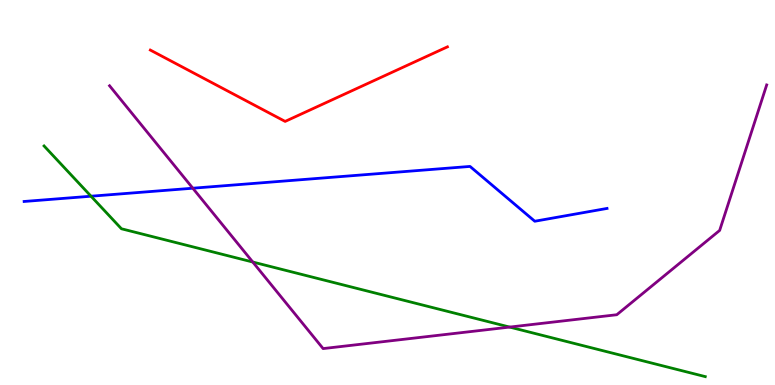[{'lines': ['blue', 'red'], 'intersections': []}, {'lines': ['green', 'red'], 'intersections': []}, {'lines': ['purple', 'red'], 'intersections': []}, {'lines': ['blue', 'green'], 'intersections': [{'x': 1.17, 'y': 4.9}]}, {'lines': ['blue', 'purple'], 'intersections': [{'x': 2.49, 'y': 5.11}]}, {'lines': ['green', 'purple'], 'intersections': [{'x': 3.26, 'y': 3.19}, {'x': 6.58, 'y': 1.5}]}]